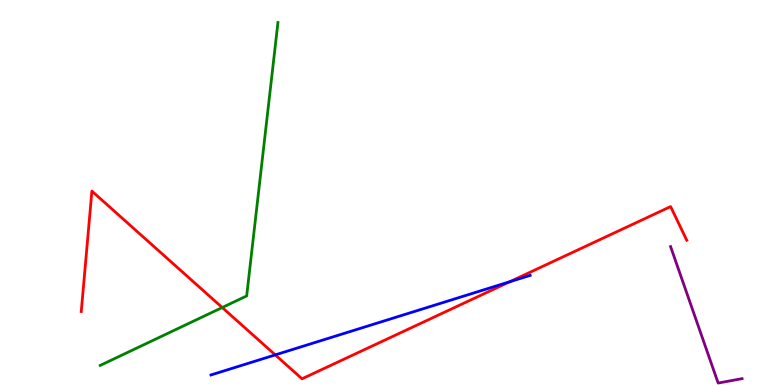[{'lines': ['blue', 'red'], 'intersections': [{'x': 3.55, 'y': 0.782}, {'x': 6.58, 'y': 2.68}]}, {'lines': ['green', 'red'], 'intersections': [{'x': 2.87, 'y': 2.01}]}, {'lines': ['purple', 'red'], 'intersections': []}, {'lines': ['blue', 'green'], 'intersections': []}, {'lines': ['blue', 'purple'], 'intersections': []}, {'lines': ['green', 'purple'], 'intersections': []}]